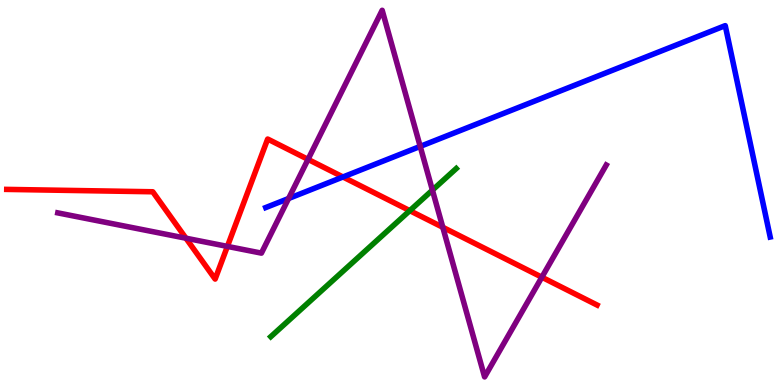[{'lines': ['blue', 'red'], 'intersections': [{'x': 4.43, 'y': 5.4}]}, {'lines': ['green', 'red'], 'intersections': [{'x': 5.29, 'y': 4.53}]}, {'lines': ['purple', 'red'], 'intersections': [{'x': 2.4, 'y': 3.81}, {'x': 2.93, 'y': 3.6}, {'x': 3.97, 'y': 5.86}, {'x': 5.71, 'y': 4.1}, {'x': 6.99, 'y': 2.8}]}, {'lines': ['blue', 'green'], 'intersections': []}, {'lines': ['blue', 'purple'], 'intersections': [{'x': 3.72, 'y': 4.84}, {'x': 5.42, 'y': 6.2}]}, {'lines': ['green', 'purple'], 'intersections': [{'x': 5.58, 'y': 5.06}]}]